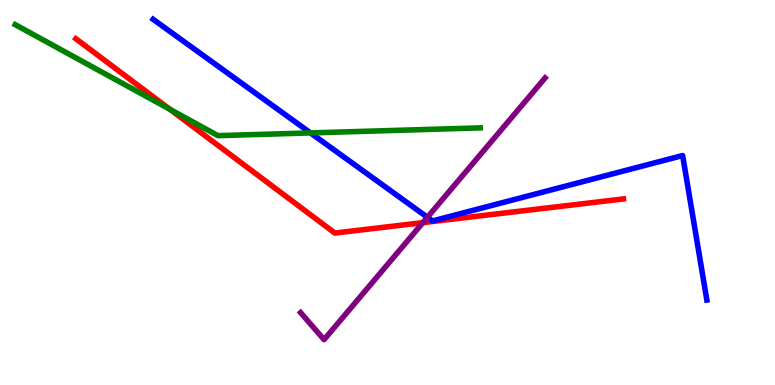[{'lines': ['blue', 'red'], 'intersections': []}, {'lines': ['green', 'red'], 'intersections': [{'x': 2.19, 'y': 7.16}]}, {'lines': ['purple', 'red'], 'intersections': [{'x': 5.46, 'y': 4.22}]}, {'lines': ['blue', 'green'], 'intersections': [{'x': 4.01, 'y': 6.55}]}, {'lines': ['blue', 'purple'], 'intersections': [{'x': 5.52, 'y': 4.36}]}, {'lines': ['green', 'purple'], 'intersections': []}]